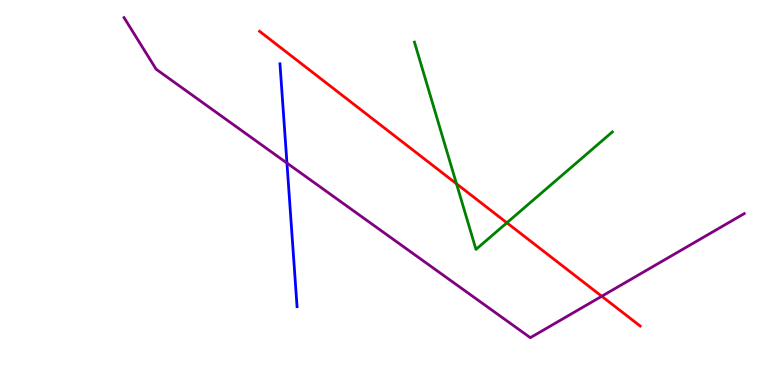[{'lines': ['blue', 'red'], 'intersections': []}, {'lines': ['green', 'red'], 'intersections': [{'x': 5.89, 'y': 5.23}, {'x': 6.54, 'y': 4.21}]}, {'lines': ['purple', 'red'], 'intersections': [{'x': 7.76, 'y': 2.31}]}, {'lines': ['blue', 'green'], 'intersections': []}, {'lines': ['blue', 'purple'], 'intersections': [{'x': 3.7, 'y': 5.76}]}, {'lines': ['green', 'purple'], 'intersections': []}]